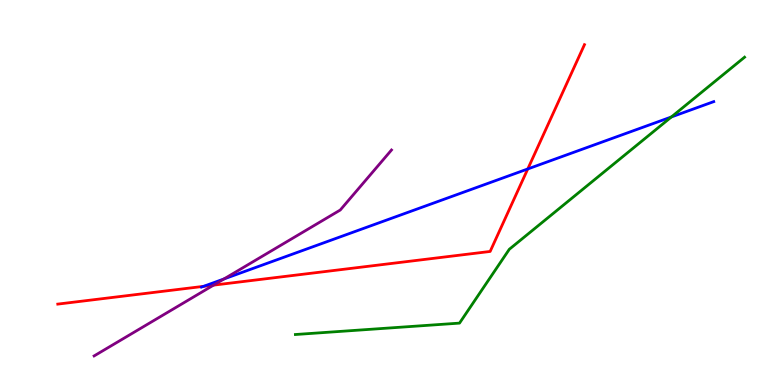[{'lines': ['blue', 'red'], 'intersections': [{'x': 2.63, 'y': 2.56}, {'x': 6.81, 'y': 5.61}]}, {'lines': ['green', 'red'], 'intersections': []}, {'lines': ['purple', 'red'], 'intersections': [{'x': 2.76, 'y': 2.59}]}, {'lines': ['blue', 'green'], 'intersections': [{'x': 8.66, 'y': 6.96}]}, {'lines': ['blue', 'purple'], 'intersections': [{'x': 2.89, 'y': 2.75}]}, {'lines': ['green', 'purple'], 'intersections': []}]